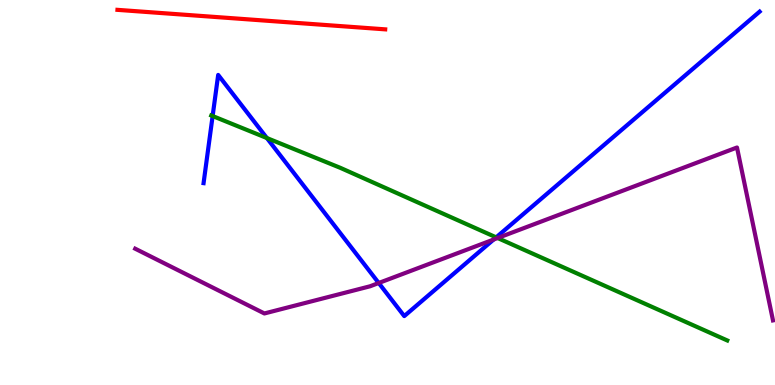[{'lines': ['blue', 'red'], 'intersections': []}, {'lines': ['green', 'red'], 'intersections': []}, {'lines': ['purple', 'red'], 'intersections': []}, {'lines': ['blue', 'green'], 'intersections': [{'x': 2.74, 'y': 6.99}, {'x': 3.44, 'y': 6.41}, {'x': 6.4, 'y': 3.83}]}, {'lines': ['blue', 'purple'], 'intersections': [{'x': 4.89, 'y': 2.65}, {'x': 6.37, 'y': 3.78}]}, {'lines': ['green', 'purple'], 'intersections': [{'x': 6.42, 'y': 3.82}]}]